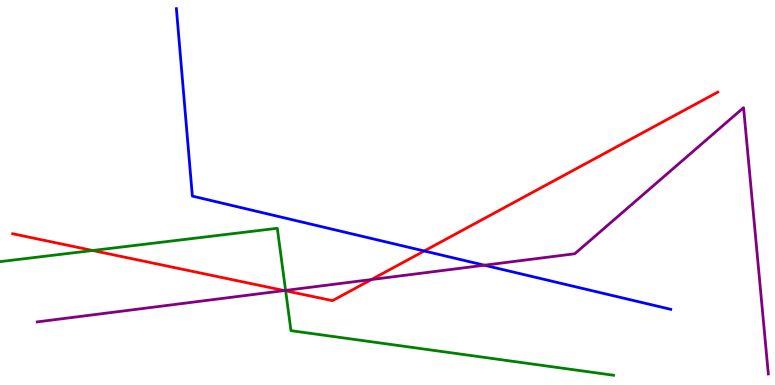[{'lines': ['blue', 'red'], 'intersections': [{'x': 5.47, 'y': 3.48}]}, {'lines': ['green', 'red'], 'intersections': [{'x': 1.2, 'y': 3.49}, {'x': 3.69, 'y': 2.45}]}, {'lines': ['purple', 'red'], 'intersections': [{'x': 3.67, 'y': 2.45}, {'x': 4.79, 'y': 2.74}]}, {'lines': ['blue', 'green'], 'intersections': []}, {'lines': ['blue', 'purple'], 'intersections': [{'x': 6.25, 'y': 3.11}]}, {'lines': ['green', 'purple'], 'intersections': [{'x': 3.69, 'y': 2.46}]}]